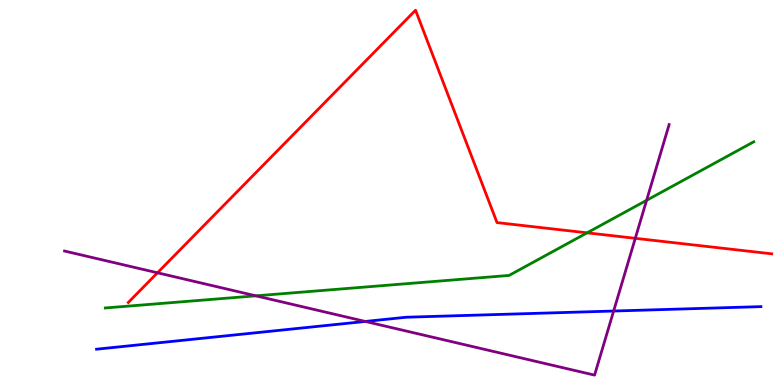[{'lines': ['blue', 'red'], 'intersections': []}, {'lines': ['green', 'red'], 'intersections': [{'x': 7.58, 'y': 3.95}]}, {'lines': ['purple', 'red'], 'intersections': [{'x': 2.03, 'y': 2.91}, {'x': 8.2, 'y': 3.81}]}, {'lines': ['blue', 'green'], 'intersections': []}, {'lines': ['blue', 'purple'], 'intersections': [{'x': 4.71, 'y': 1.65}, {'x': 7.92, 'y': 1.92}]}, {'lines': ['green', 'purple'], 'intersections': [{'x': 3.3, 'y': 2.32}, {'x': 8.34, 'y': 4.8}]}]